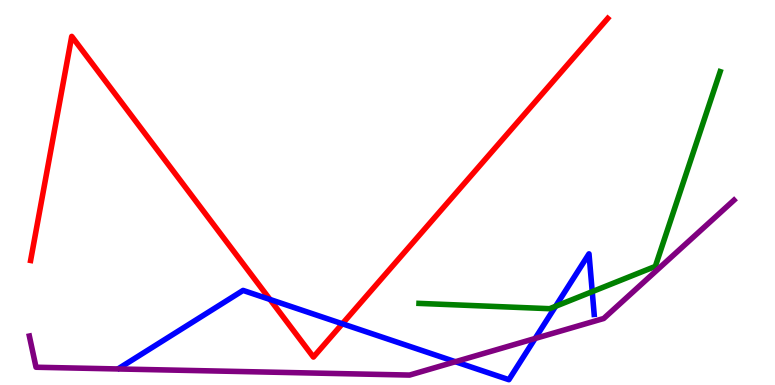[{'lines': ['blue', 'red'], 'intersections': [{'x': 3.48, 'y': 2.22}, {'x': 4.42, 'y': 1.59}]}, {'lines': ['green', 'red'], 'intersections': []}, {'lines': ['purple', 'red'], 'intersections': []}, {'lines': ['blue', 'green'], 'intersections': [{'x': 7.17, 'y': 2.04}, {'x': 7.64, 'y': 2.42}]}, {'lines': ['blue', 'purple'], 'intersections': [{'x': 5.88, 'y': 0.605}, {'x': 6.9, 'y': 1.21}]}, {'lines': ['green', 'purple'], 'intersections': []}]